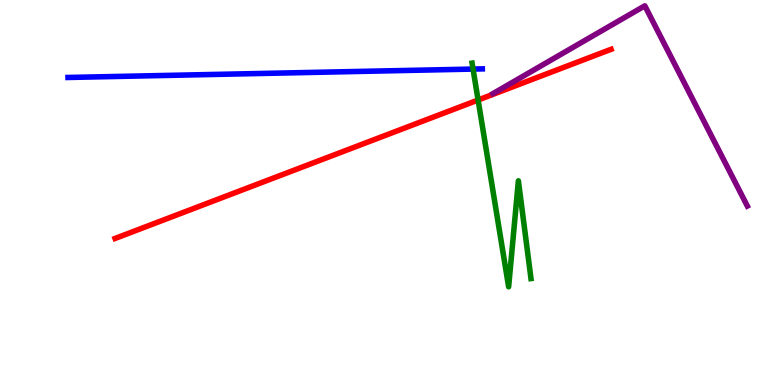[{'lines': ['blue', 'red'], 'intersections': []}, {'lines': ['green', 'red'], 'intersections': [{'x': 6.17, 'y': 7.4}]}, {'lines': ['purple', 'red'], 'intersections': []}, {'lines': ['blue', 'green'], 'intersections': [{'x': 6.1, 'y': 8.21}]}, {'lines': ['blue', 'purple'], 'intersections': []}, {'lines': ['green', 'purple'], 'intersections': []}]